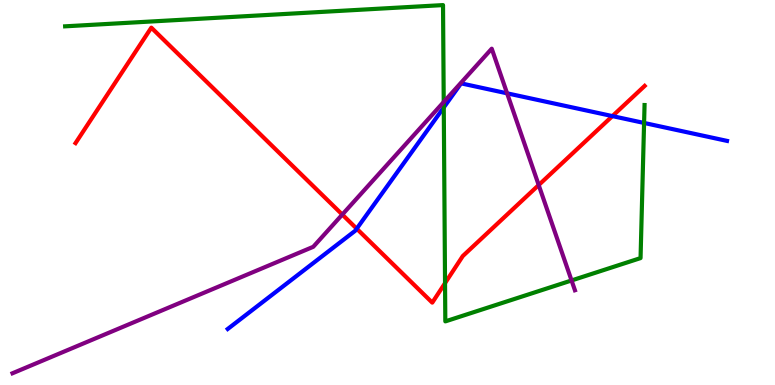[{'lines': ['blue', 'red'], 'intersections': [{'x': 4.6, 'y': 4.06}, {'x': 7.9, 'y': 6.98}]}, {'lines': ['green', 'red'], 'intersections': [{'x': 5.74, 'y': 2.65}]}, {'lines': ['purple', 'red'], 'intersections': [{'x': 4.42, 'y': 4.43}, {'x': 6.95, 'y': 5.19}]}, {'lines': ['blue', 'green'], 'intersections': [{'x': 5.73, 'y': 7.21}, {'x': 8.31, 'y': 6.81}]}, {'lines': ['blue', 'purple'], 'intersections': [{'x': 6.54, 'y': 7.58}]}, {'lines': ['green', 'purple'], 'intersections': [{'x': 5.73, 'y': 7.35}, {'x': 7.37, 'y': 2.72}]}]